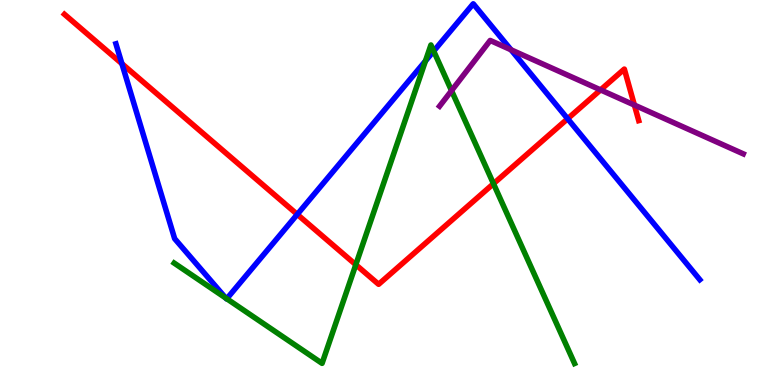[{'lines': ['blue', 'red'], 'intersections': [{'x': 1.57, 'y': 8.35}, {'x': 3.84, 'y': 4.43}, {'x': 7.32, 'y': 6.92}]}, {'lines': ['green', 'red'], 'intersections': [{'x': 4.59, 'y': 3.12}, {'x': 6.37, 'y': 5.23}]}, {'lines': ['purple', 'red'], 'intersections': [{'x': 7.75, 'y': 7.66}, {'x': 8.19, 'y': 7.27}]}, {'lines': ['blue', 'green'], 'intersections': [{'x': 2.91, 'y': 2.26}, {'x': 2.93, 'y': 2.24}, {'x': 5.49, 'y': 8.42}, {'x': 5.6, 'y': 8.67}]}, {'lines': ['blue', 'purple'], 'intersections': [{'x': 6.59, 'y': 8.71}]}, {'lines': ['green', 'purple'], 'intersections': [{'x': 5.83, 'y': 7.65}]}]